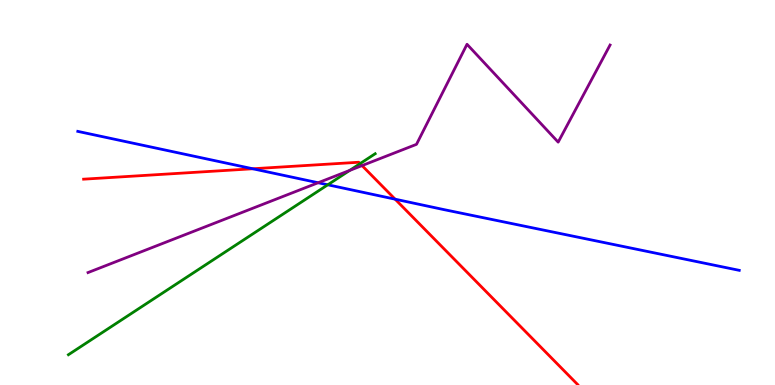[{'lines': ['blue', 'red'], 'intersections': [{'x': 3.26, 'y': 5.62}, {'x': 5.1, 'y': 4.83}]}, {'lines': ['green', 'red'], 'intersections': [{'x': 4.65, 'y': 5.75}]}, {'lines': ['purple', 'red'], 'intersections': [{'x': 4.67, 'y': 5.7}]}, {'lines': ['blue', 'green'], 'intersections': [{'x': 4.23, 'y': 5.2}]}, {'lines': ['blue', 'purple'], 'intersections': [{'x': 4.11, 'y': 5.25}]}, {'lines': ['green', 'purple'], 'intersections': [{'x': 4.51, 'y': 5.57}]}]